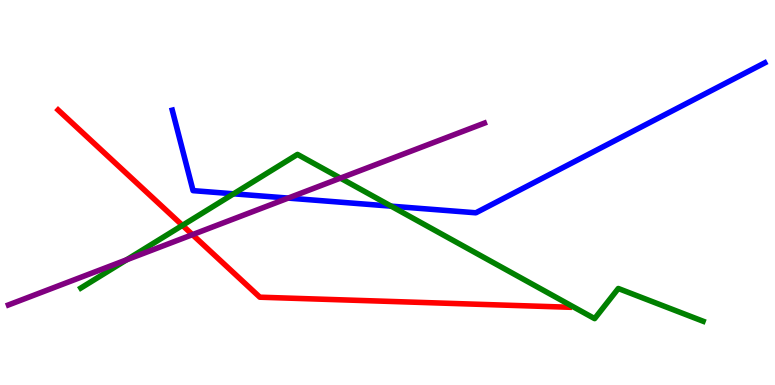[{'lines': ['blue', 'red'], 'intersections': []}, {'lines': ['green', 'red'], 'intersections': [{'x': 2.35, 'y': 4.15}]}, {'lines': ['purple', 'red'], 'intersections': [{'x': 2.48, 'y': 3.91}]}, {'lines': ['blue', 'green'], 'intersections': [{'x': 3.01, 'y': 4.97}, {'x': 5.05, 'y': 4.65}]}, {'lines': ['blue', 'purple'], 'intersections': [{'x': 3.72, 'y': 4.85}]}, {'lines': ['green', 'purple'], 'intersections': [{'x': 1.63, 'y': 3.25}, {'x': 4.39, 'y': 5.37}]}]